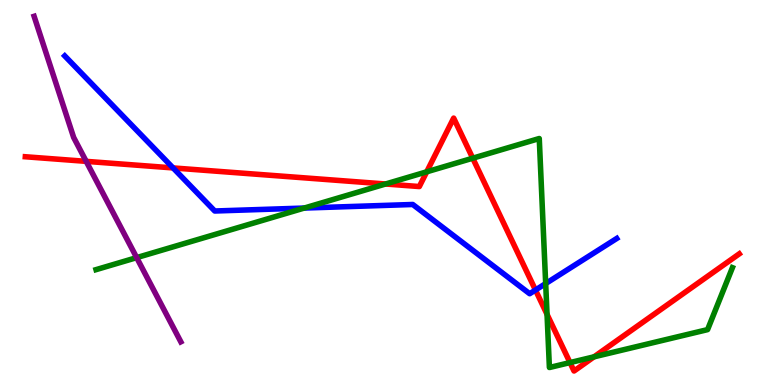[{'lines': ['blue', 'red'], 'intersections': [{'x': 2.23, 'y': 5.64}, {'x': 6.91, 'y': 2.47}]}, {'lines': ['green', 'red'], 'intersections': [{'x': 4.98, 'y': 5.22}, {'x': 5.51, 'y': 5.54}, {'x': 6.1, 'y': 5.89}, {'x': 7.06, 'y': 1.84}, {'x': 7.35, 'y': 0.582}, {'x': 7.67, 'y': 0.732}]}, {'lines': ['purple', 'red'], 'intersections': [{'x': 1.11, 'y': 5.81}]}, {'lines': ['blue', 'green'], 'intersections': [{'x': 3.93, 'y': 4.6}, {'x': 7.04, 'y': 2.63}]}, {'lines': ['blue', 'purple'], 'intersections': []}, {'lines': ['green', 'purple'], 'intersections': [{'x': 1.76, 'y': 3.31}]}]